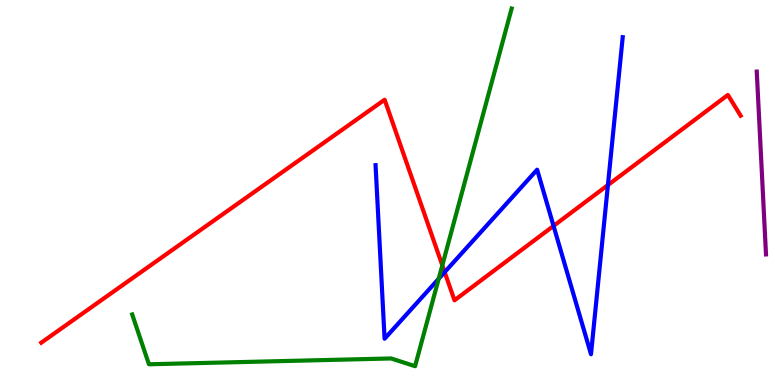[{'lines': ['blue', 'red'], 'intersections': [{'x': 5.74, 'y': 2.93}, {'x': 7.14, 'y': 4.13}, {'x': 7.84, 'y': 5.19}]}, {'lines': ['green', 'red'], 'intersections': [{'x': 5.71, 'y': 3.11}]}, {'lines': ['purple', 'red'], 'intersections': []}, {'lines': ['blue', 'green'], 'intersections': [{'x': 5.66, 'y': 2.76}]}, {'lines': ['blue', 'purple'], 'intersections': []}, {'lines': ['green', 'purple'], 'intersections': []}]